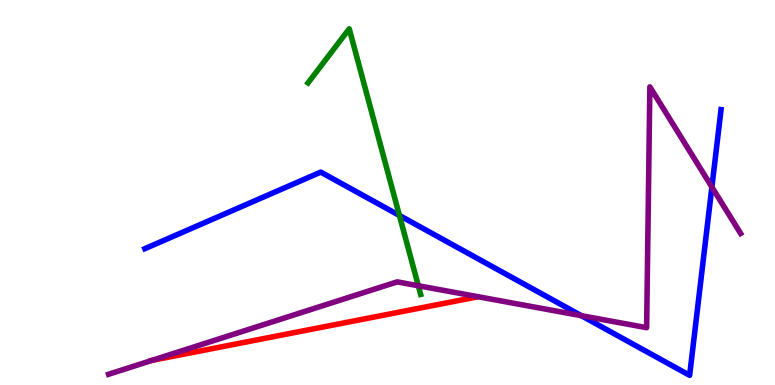[{'lines': ['blue', 'red'], 'intersections': []}, {'lines': ['green', 'red'], 'intersections': []}, {'lines': ['purple', 'red'], 'intersections': [{'x': 1.96, 'y': 0.639}]}, {'lines': ['blue', 'green'], 'intersections': [{'x': 5.15, 'y': 4.4}]}, {'lines': ['blue', 'purple'], 'intersections': [{'x': 7.5, 'y': 1.8}, {'x': 9.19, 'y': 5.14}]}, {'lines': ['green', 'purple'], 'intersections': [{'x': 5.4, 'y': 2.58}]}]